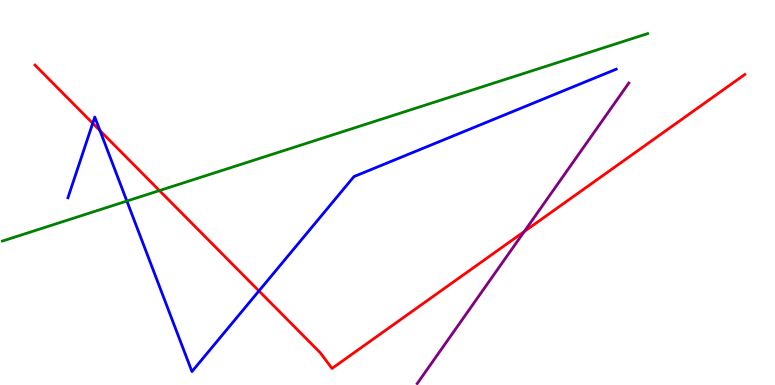[{'lines': ['blue', 'red'], 'intersections': [{'x': 1.2, 'y': 6.8}, {'x': 1.29, 'y': 6.61}, {'x': 3.34, 'y': 2.44}]}, {'lines': ['green', 'red'], 'intersections': [{'x': 2.06, 'y': 5.05}]}, {'lines': ['purple', 'red'], 'intersections': [{'x': 6.76, 'y': 3.99}]}, {'lines': ['blue', 'green'], 'intersections': [{'x': 1.64, 'y': 4.78}]}, {'lines': ['blue', 'purple'], 'intersections': []}, {'lines': ['green', 'purple'], 'intersections': []}]